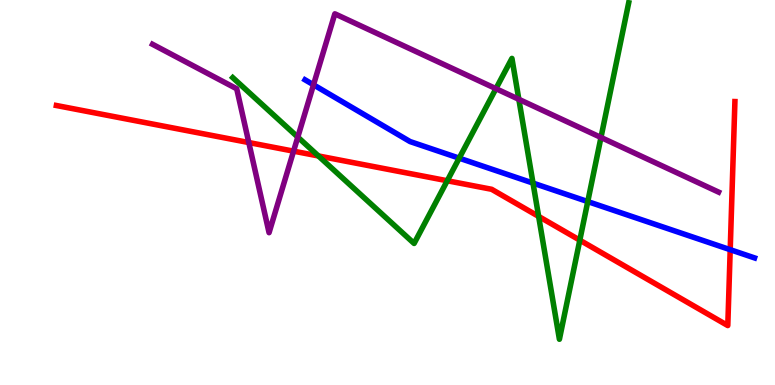[{'lines': ['blue', 'red'], 'intersections': [{'x': 9.42, 'y': 3.51}]}, {'lines': ['green', 'red'], 'intersections': [{'x': 4.11, 'y': 5.95}, {'x': 5.77, 'y': 5.31}, {'x': 6.95, 'y': 4.38}, {'x': 7.48, 'y': 3.76}]}, {'lines': ['purple', 'red'], 'intersections': [{'x': 3.21, 'y': 6.3}, {'x': 3.79, 'y': 6.07}]}, {'lines': ['blue', 'green'], 'intersections': [{'x': 5.93, 'y': 5.89}, {'x': 6.88, 'y': 5.24}, {'x': 7.58, 'y': 4.76}]}, {'lines': ['blue', 'purple'], 'intersections': [{'x': 4.05, 'y': 7.8}]}, {'lines': ['green', 'purple'], 'intersections': [{'x': 3.84, 'y': 6.44}, {'x': 6.4, 'y': 7.7}, {'x': 6.69, 'y': 7.42}, {'x': 7.75, 'y': 6.43}]}]